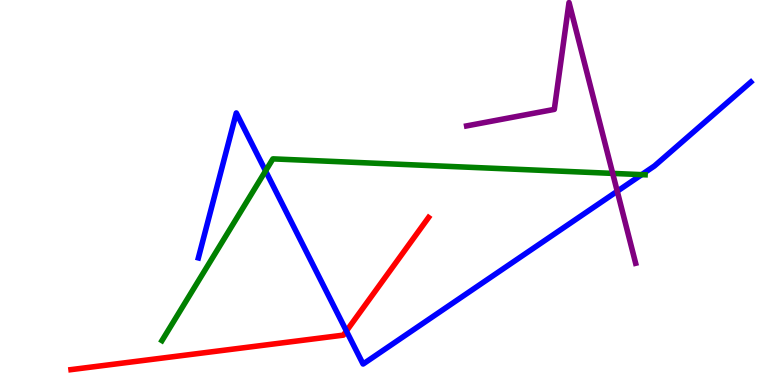[{'lines': ['blue', 'red'], 'intersections': [{'x': 4.47, 'y': 1.4}]}, {'lines': ['green', 'red'], 'intersections': []}, {'lines': ['purple', 'red'], 'intersections': []}, {'lines': ['blue', 'green'], 'intersections': [{'x': 3.43, 'y': 5.56}, {'x': 8.28, 'y': 5.46}]}, {'lines': ['blue', 'purple'], 'intersections': [{'x': 7.96, 'y': 5.03}]}, {'lines': ['green', 'purple'], 'intersections': [{'x': 7.91, 'y': 5.5}]}]